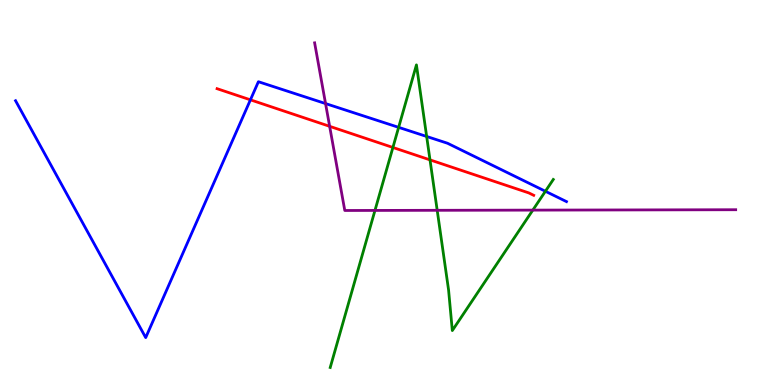[{'lines': ['blue', 'red'], 'intersections': [{'x': 3.23, 'y': 7.41}]}, {'lines': ['green', 'red'], 'intersections': [{'x': 5.07, 'y': 6.17}, {'x': 5.55, 'y': 5.85}]}, {'lines': ['purple', 'red'], 'intersections': [{'x': 4.25, 'y': 6.72}]}, {'lines': ['blue', 'green'], 'intersections': [{'x': 5.14, 'y': 6.69}, {'x': 5.51, 'y': 6.46}, {'x': 7.04, 'y': 5.03}]}, {'lines': ['blue', 'purple'], 'intersections': [{'x': 4.2, 'y': 7.31}]}, {'lines': ['green', 'purple'], 'intersections': [{'x': 4.84, 'y': 4.53}, {'x': 5.64, 'y': 4.54}, {'x': 6.87, 'y': 4.54}]}]